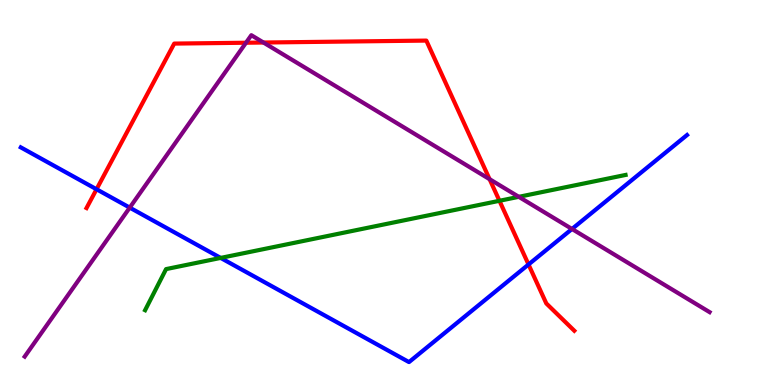[{'lines': ['blue', 'red'], 'intersections': [{'x': 1.25, 'y': 5.08}, {'x': 6.82, 'y': 3.13}]}, {'lines': ['green', 'red'], 'intersections': [{'x': 6.44, 'y': 4.78}]}, {'lines': ['purple', 'red'], 'intersections': [{'x': 3.17, 'y': 8.89}, {'x': 3.4, 'y': 8.9}, {'x': 6.32, 'y': 5.35}]}, {'lines': ['blue', 'green'], 'intersections': [{'x': 2.85, 'y': 3.3}]}, {'lines': ['blue', 'purple'], 'intersections': [{'x': 1.67, 'y': 4.61}, {'x': 7.38, 'y': 4.05}]}, {'lines': ['green', 'purple'], 'intersections': [{'x': 6.69, 'y': 4.89}]}]